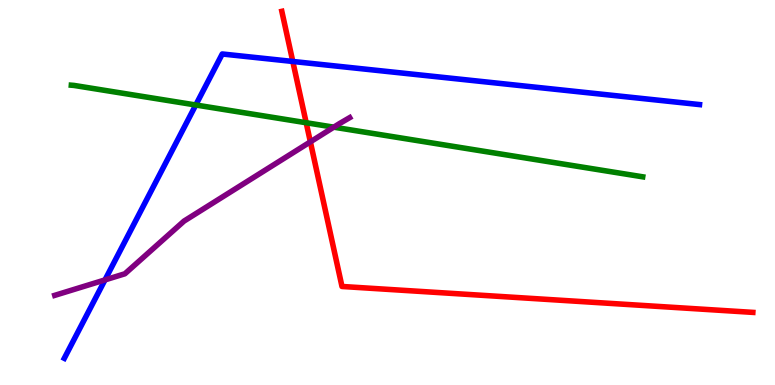[{'lines': ['blue', 'red'], 'intersections': [{'x': 3.78, 'y': 8.4}]}, {'lines': ['green', 'red'], 'intersections': [{'x': 3.95, 'y': 6.81}]}, {'lines': ['purple', 'red'], 'intersections': [{'x': 4.0, 'y': 6.32}]}, {'lines': ['blue', 'green'], 'intersections': [{'x': 2.53, 'y': 7.27}]}, {'lines': ['blue', 'purple'], 'intersections': [{'x': 1.35, 'y': 2.73}]}, {'lines': ['green', 'purple'], 'intersections': [{'x': 4.31, 'y': 6.7}]}]